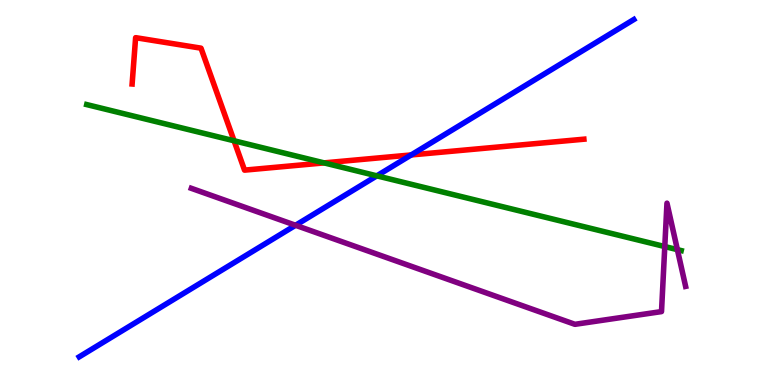[{'lines': ['blue', 'red'], 'intersections': [{'x': 5.31, 'y': 5.98}]}, {'lines': ['green', 'red'], 'intersections': [{'x': 3.02, 'y': 6.34}, {'x': 4.18, 'y': 5.77}]}, {'lines': ['purple', 'red'], 'intersections': []}, {'lines': ['blue', 'green'], 'intersections': [{'x': 4.86, 'y': 5.43}]}, {'lines': ['blue', 'purple'], 'intersections': [{'x': 3.81, 'y': 4.15}]}, {'lines': ['green', 'purple'], 'intersections': [{'x': 8.58, 'y': 3.6}, {'x': 8.74, 'y': 3.52}]}]